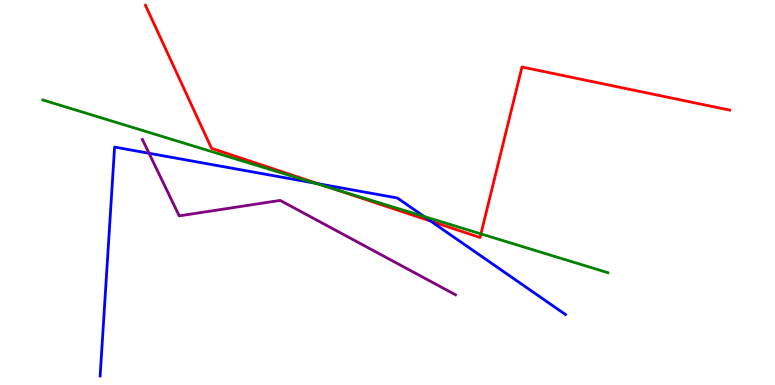[{'lines': ['blue', 'red'], 'intersections': [{'x': 4.11, 'y': 5.23}, {'x': 5.56, 'y': 4.26}]}, {'lines': ['green', 'red'], 'intersections': [{'x': 4.3, 'y': 5.1}, {'x': 6.21, 'y': 3.93}]}, {'lines': ['purple', 'red'], 'intersections': []}, {'lines': ['blue', 'green'], 'intersections': [{'x': 4.06, 'y': 5.24}, {'x': 5.47, 'y': 4.38}]}, {'lines': ['blue', 'purple'], 'intersections': [{'x': 1.92, 'y': 6.02}]}, {'lines': ['green', 'purple'], 'intersections': []}]